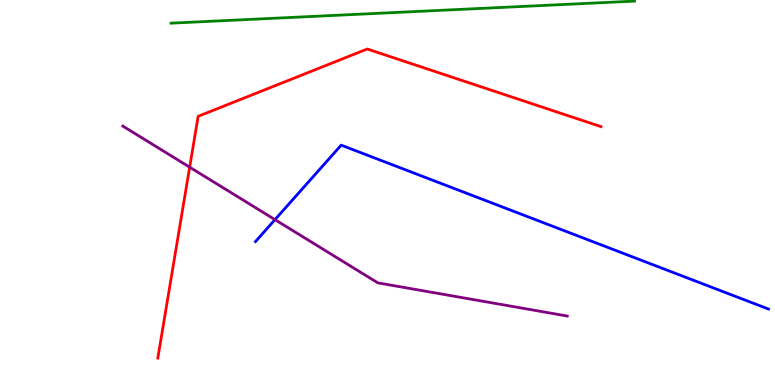[{'lines': ['blue', 'red'], 'intersections': []}, {'lines': ['green', 'red'], 'intersections': []}, {'lines': ['purple', 'red'], 'intersections': [{'x': 2.45, 'y': 5.66}]}, {'lines': ['blue', 'green'], 'intersections': []}, {'lines': ['blue', 'purple'], 'intersections': [{'x': 3.55, 'y': 4.3}]}, {'lines': ['green', 'purple'], 'intersections': []}]